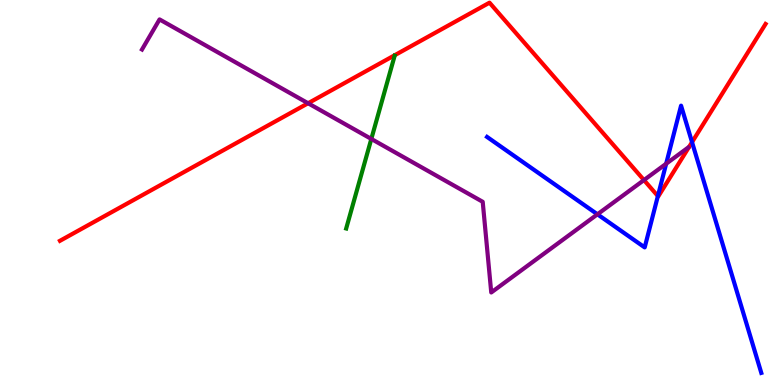[{'lines': ['blue', 'red'], 'intersections': [{'x': 8.49, 'y': 4.91}, {'x': 8.93, 'y': 6.31}]}, {'lines': ['green', 'red'], 'intersections': []}, {'lines': ['purple', 'red'], 'intersections': [{'x': 3.98, 'y': 7.32}, {'x': 8.31, 'y': 5.32}]}, {'lines': ['blue', 'green'], 'intersections': []}, {'lines': ['blue', 'purple'], 'intersections': [{'x': 7.71, 'y': 4.43}, {'x': 8.6, 'y': 5.75}]}, {'lines': ['green', 'purple'], 'intersections': [{'x': 4.79, 'y': 6.39}]}]